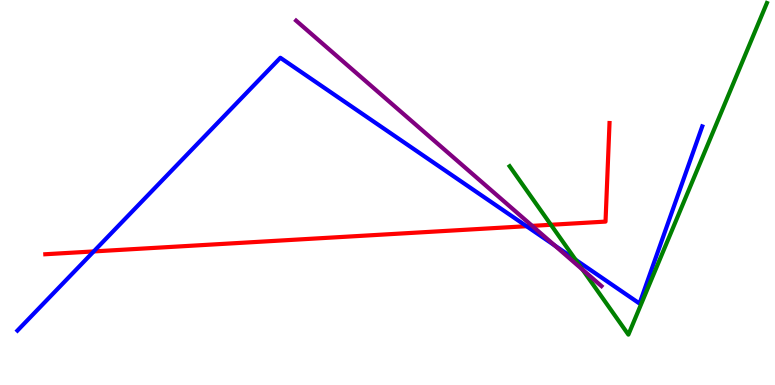[{'lines': ['blue', 'red'], 'intersections': [{'x': 1.21, 'y': 3.47}, {'x': 6.79, 'y': 4.12}]}, {'lines': ['green', 'red'], 'intersections': [{'x': 7.11, 'y': 4.16}]}, {'lines': ['purple', 'red'], 'intersections': [{'x': 6.87, 'y': 4.13}]}, {'lines': ['blue', 'green'], 'intersections': [{'x': 7.43, 'y': 3.25}]}, {'lines': ['blue', 'purple'], 'intersections': [{'x': 7.16, 'y': 3.62}]}, {'lines': ['green', 'purple'], 'intersections': [{'x': 7.52, 'y': 3.0}]}]